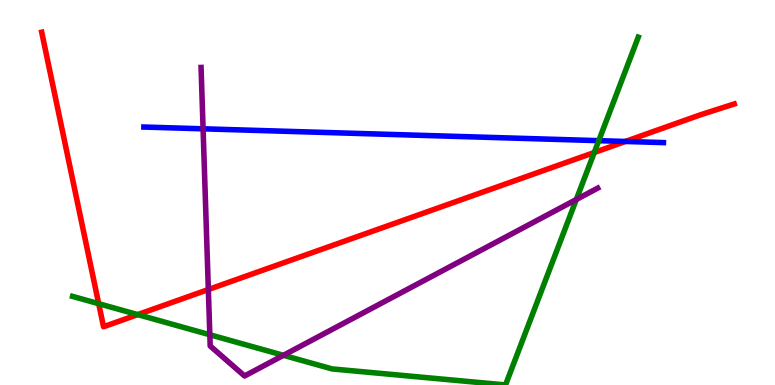[{'lines': ['blue', 'red'], 'intersections': [{'x': 8.07, 'y': 6.33}]}, {'lines': ['green', 'red'], 'intersections': [{'x': 1.27, 'y': 2.11}, {'x': 1.78, 'y': 1.83}, {'x': 7.67, 'y': 6.04}]}, {'lines': ['purple', 'red'], 'intersections': [{'x': 2.69, 'y': 2.48}]}, {'lines': ['blue', 'green'], 'intersections': [{'x': 7.73, 'y': 6.35}]}, {'lines': ['blue', 'purple'], 'intersections': [{'x': 2.62, 'y': 6.65}]}, {'lines': ['green', 'purple'], 'intersections': [{'x': 2.71, 'y': 1.31}, {'x': 3.66, 'y': 0.771}, {'x': 7.44, 'y': 4.82}]}]